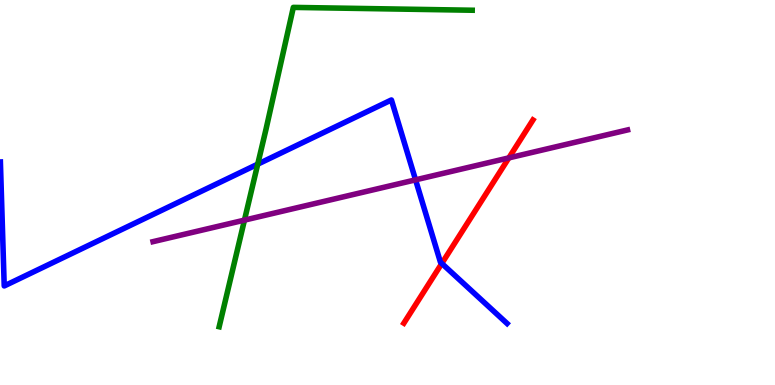[{'lines': ['blue', 'red'], 'intersections': [{'x': 5.7, 'y': 3.16}]}, {'lines': ['green', 'red'], 'intersections': []}, {'lines': ['purple', 'red'], 'intersections': [{'x': 6.57, 'y': 5.9}]}, {'lines': ['blue', 'green'], 'intersections': [{'x': 3.33, 'y': 5.74}]}, {'lines': ['blue', 'purple'], 'intersections': [{'x': 5.36, 'y': 5.33}]}, {'lines': ['green', 'purple'], 'intersections': [{'x': 3.15, 'y': 4.28}]}]